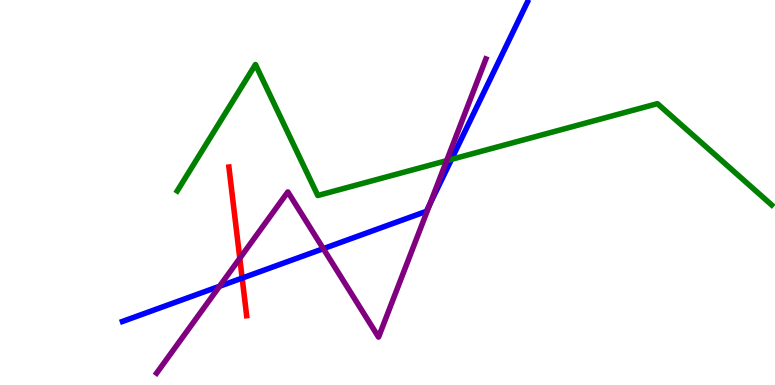[{'lines': ['blue', 'red'], 'intersections': [{'x': 3.12, 'y': 2.78}]}, {'lines': ['green', 'red'], 'intersections': []}, {'lines': ['purple', 'red'], 'intersections': [{'x': 3.09, 'y': 3.29}]}, {'lines': ['blue', 'green'], 'intersections': [{'x': 5.83, 'y': 5.86}]}, {'lines': ['blue', 'purple'], 'intersections': [{'x': 2.83, 'y': 2.56}, {'x': 4.17, 'y': 3.54}, {'x': 5.55, 'y': 4.7}]}, {'lines': ['green', 'purple'], 'intersections': [{'x': 5.76, 'y': 5.83}]}]